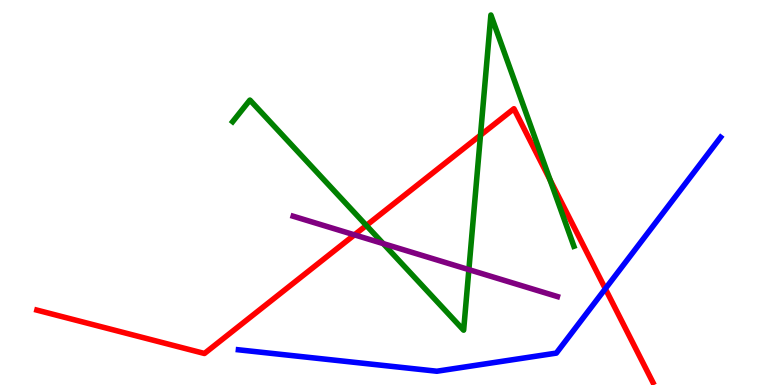[{'lines': ['blue', 'red'], 'intersections': [{'x': 7.81, 'y': 2.5}]}, {'lines': ['green', 'red'], 'intersections': [{'x': 4.73, 'y': 4.14}, {'x': 6.2, 'y': 6.49}, {'x': 7.1, 'y': 5.33}]}, {'lines': ['purple', 'red'], 'intersections': [{'x': 4.57, 'y': 3.9}]}, {'lines': ['blue', 'green'], 'intersections': []}, {'lines': ['blue', 'purple'], 'intersections': []}, {'lines': ['green', 'purple'], 'intersections': [{'x': 4.94, 'y': 3.67}, {'x': 6.05, 'y': 3.0}]}]